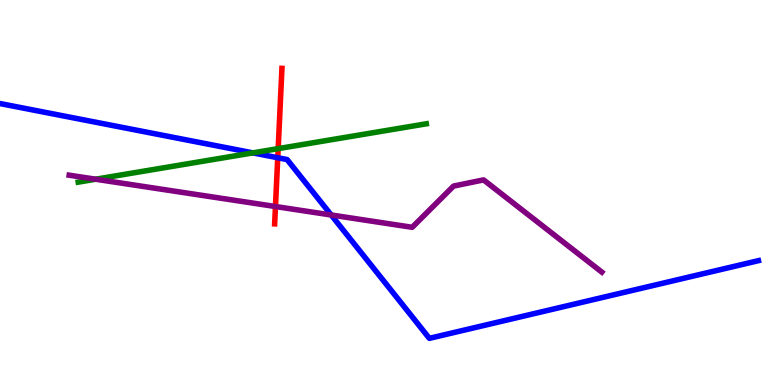[{'lines': ['blue', 'red'], 'intersections': [{'x': 3.58, 'y': 5.9}]}, {'lines': ['green', 'red'], 'intersections': [{'x': 3.59, 'y': 6.14}]}, {'lines': ['purple', 'red'], 'intersections': [{'x': 3.55, 'y': 4.64}]}, {'lines': ['blue', 'green'], 'intersections': [{'x': 3.26, 'y': 6.03}]}, {'lines': ['blue', 'purple'], 'intersections': [{'x': 4.27, 'y': 4.42}]}, {'lines': ['green', 'purple'], 'intersections': [{'x': 1.23, 'y': 5.35}]}]